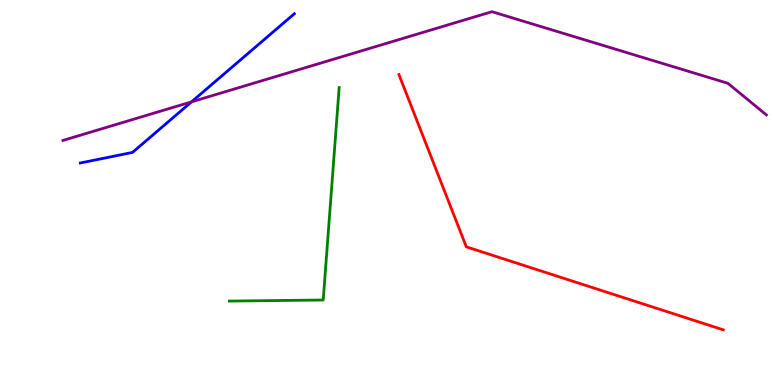[{'lines': ['blue', 'red'], 'intersections': []}, {'lines': ['green', 'red'], 'intersections': []}, {'lines': ['purple', 'red'], 'intersections': []}, {'lines': ['blue', 'green'], 'intersections': []}, {'lines': ['blue', 'purple'], 'intersections': [{'x': 2.47, 'y': 7.35}]}, {'lines': ['green', 'purple'], 'intersections': []}]